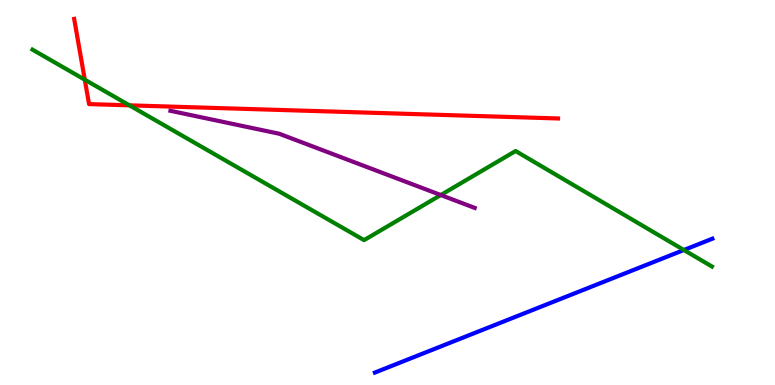[{'lines': ['blue', 'red'], 'intersections': []}, {'lines': ['green', 'red'], 'intersections': [{'x': 1.09, 'y': 7.93}, {'x': 1.67, 'y': 7.26}]}, {'lines': ['purple', 'red'], 'intersections': []}, {'lines': ['blue', 'green'], 'intersections': [{'x': 8.82, 'y': 3.51}]}, {'lines': ['blue', 'purple'], 'intersections': []}, {'lines': ['green', 'purple'], 'intersections': [{'x': 5.69, 'y': 4.93}]}]